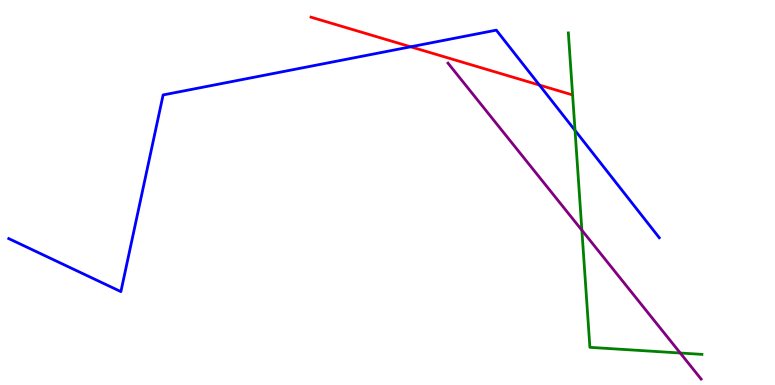[{'lines': ['blue', 'red'], 'intersections': [{'x': 5.3, 'y': 8.78}, {'x': 6.96, 'y': 7.79}]}, {'lines': ['green', 'red'], 'intersections': []}, {'lines': ['purple', 'red'], 'intersections': []}, {'lines': ['blue', 'green'], 'intersections': [{'x': 7.42, 'y': 6.61}]}, {'lines': ['blue', 'purple'], 'intersections': []}, {'lines': ['green', 'purple'], 'intersections': [{'x': 7.51, 'y': 4.02}, {'x': 8.78, 'y': 0.831}]}]